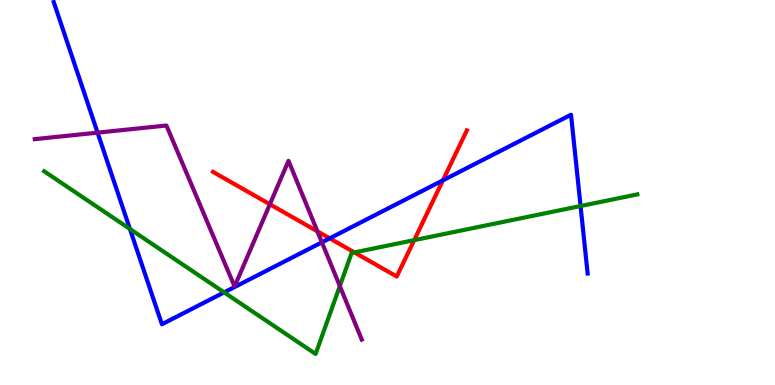[{'lines': ['blue', 'red'], 'intersections': [{'x': 4.25, 'y': 3.81}, {'x': 5.71, 'y': 5.32}]}, {'lines': ['green', 'red'], 'intersections': [{'x': 4.57, 'y': 3.44}, {'x': 5.34, 'y': 3.76}]}, {'lines': ['purple', 'red'], 'intersections': [{'x': 3.48, 'y': 4.69}, {'x': 4.1, 'y': 3.99}]}, {'lines': ['blue', 'green'], 'intersections': [{'x': 1.68, 'y': 4.05}, {'x': 2.89, 'y': 2.41}, {'x': 7.49, 'y': 4.65}]}, {'lines': ['blue', 'purple'], 'intersections': [{'x': 1.26, 'y': 6.55}, {'x': 4.15, 'y': 3.71}]}, {'lines': ['green', 'purple'], 'intersections': [{'x': 4.38, 'y': 2.57}]}]